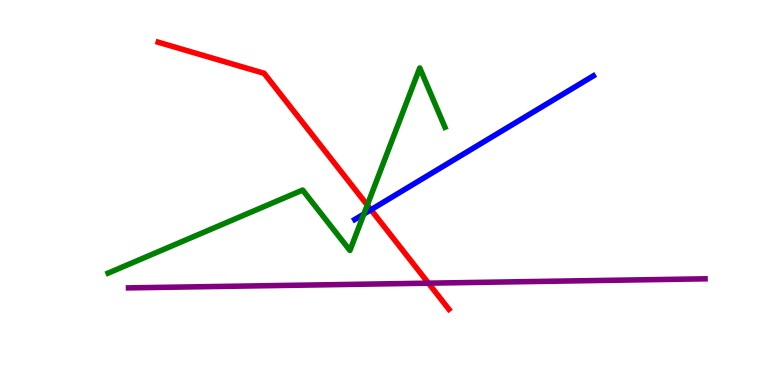[{'lines': ['blue', 'red'], 'intersections': [{'x': 4.79, 'y': 4.55}]}, {'lines': ['green', 'red'], 'intersections': [{'x': 4.74, 'y': 4.67}]}, {'lines': ['purple', 'red'], 'intersections': [{'x': 5.53, 'y': 2.64}]}, {'lines': ['blue', 'green'], 'intersections': [{'x': 4.7, 'y': 4.44}]}, {'lines': ['blue', 'purple'], 'intersections': []}, {'lines': ['green', 'purple'], 'intersections': []}]